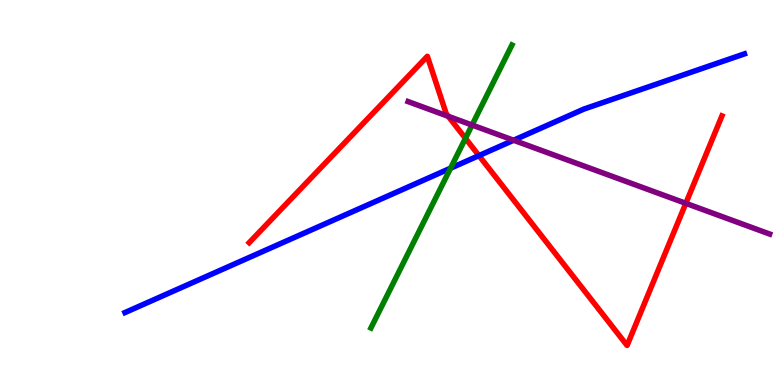[{'lines': ['blue', 'red'], 'intersections': [{'x': 6.18, 'y': 5.96}]}, {'lines': ['green', 'red'], 'intersections': [{'x': 6.01, 'y': 6.41}]}, {'lines': ['purple', 'red'], 'intersections': [{'x': 5.78, 'y': 6.98}, {'x': 8.85, 'y': 4.72}]}, {'lines': ['blue', 'green'], 'intersections': [{'x': 5.81, 'y': 5.63}]}, {'lines': ['blue', 'purple'], 'intersections': [{'x': 6.63, 'y': 6.36}]}, {'lines': ['green', 'purple'], 'intersections': [{'x': 6.09, 'y': 6.75}]}]